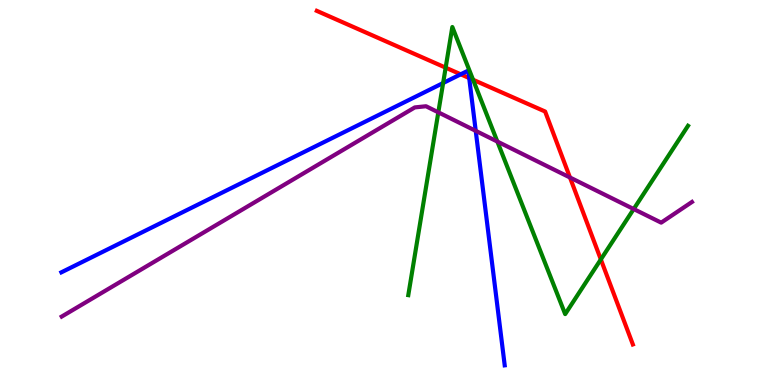[{'lines': ['blue', 'red'], 'intersections': [{'x': 5.94, 'y': 8.07}, {'x': 6.05, 'y': 7.97}]}, {'lines': ['green', 'red'], 'intersections': [{'x': 5.75, 'y': 8.24}, {'x': 6.1, 'y': 7.93}, {'x': 7.75, 'y': 3.26}]}, {'lines': ['purple', 'red'], 'intersections': [{'x': 7.35, 'y': 5.39}]}, {'lines': ['blue', 'green'], 'intersections': [{'x': 5.72, 'y': 7.84}]}, {'lines': ['blue', 'purple'], 'intersections': [{'x': 6.14, 'y': 6.6}]}, {'lines': ['green', 'purple'], 'intersections': [{'x': 5.66, 'y': 7.08}, {'x': 6.42, 'y': 6.32}, {'x': 8.18, 'y': 4.57}]}]